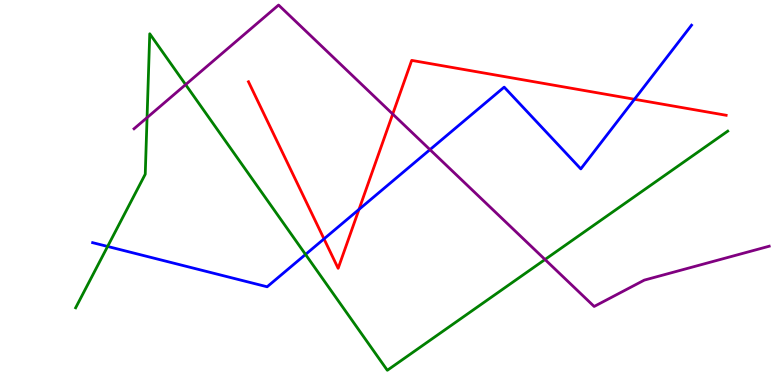[{'lines': ['blue', 'red'], 'intersections': [{'x': 4.18, 'y': 3.8}, {'x': 4.63, 'y': 4.56}, {'x': 8.19, 'y': 7.42}]}, {'lines': ['green', 'red'], 'intersections': []}, {'lines': ['purple', 'red'], 'intersections': [{'x': 5.07, 'y': 7.04}]}, {'lines': ['blue', 'green'], 'intersections': [{'x': 1.39, 'y': 3.6}, {'x': 3.94, 'y': 3.39}]}, {'lines': ['blue', 'purple'], 'intersections': [{'x': 5.55, 'y': 6.11}]}, {'lines': ['green', 'purple'], 'intersections': [{'x': 1.9, 'y': 6.94}, {'x': 2.4, 'y': 7.8}, {'x': 7.03, 'y': 3.26}]}]